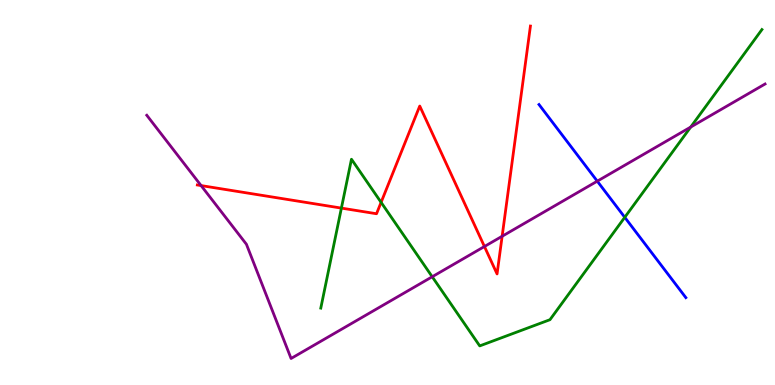[{'lines': ['blue', 'red'], 'intersections': []}, {'lines': ['green', 'red'], 'intersections': [{'x': 4.41, 'y': 4.59}, {'x': 4.92, 'y': 4.74}]}, {'lines': ['purple', 'red'], 'intersections': [{'x': 2.59, 'y': 5.18}, {'x': 6.25, 'y': 3.6}, {'x': 6.48, 'y': 3.86}]}, {'lines': ['blue', 'green'], 'intersections': [{'x': 8.06, 'y': 4.36}]}, {'lines': ['blue', 'purple'], 'intersections': [{'x': 7.71, 'y': 5.29}]}, {'lines': ['green', 'purple'], 'intersections': [{'x': 5.58, 'y': 2.81}, {'x': 8.91, 'y': 6.7}]}]